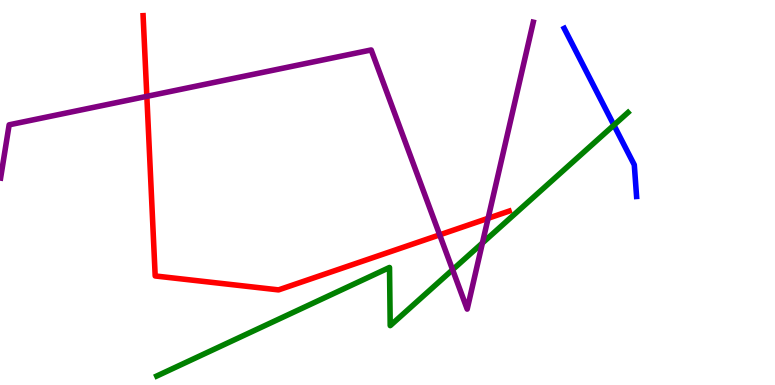[{'lines': ['blue', 'red'], 'intersections': []}, {'lines': ['green', 'red'], 'intersections': []}, {'lines': ['purple', 'red'], 'intersections': [{'x': 1.89, 'y': 7.5}, {'x': 5.67, 'y': 3.9}, {'x': 6.3, 'y': 4.33}]}, {'lines': ['blue', 'green'], 'intersections': [{'x': 7.92, 'y': 6.75}]}, {'lines': ['blue', 'purple'], 'intersections': []}, {'lines': ['green', 'purple'], 'intersections': [{'x': 5.84, 'y': 2.99}, {'x': 6.22, 'y': 3.69}]}]